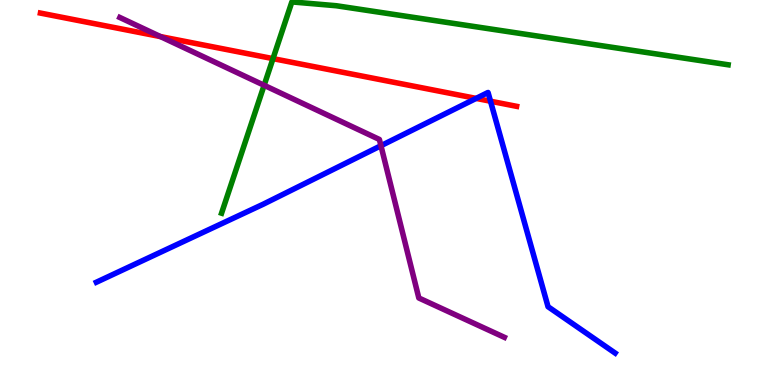[{'lines': ['blue', 'red'], 'intersections': [{'x': 6.14, 'y': 7.44}, {'x': 6.33, 'y': 7.37}]}, {'lines': ['green', 'red'], 'intersections': [{'x': 3.52, 'y': 8.48}]}, {'lines': ['purple', 'red'], 'intersections': [{'x': 2.07, 'y': 9.05}]}, {'lines': ['blue', 'green'], 'intersections': []}, {'lines': ['blue', 'purple'], 'intersections': [{'x': 4.92, 'y': 6.22}]}, {'lines': ['green', 'purple'], 'intersections': [{'x': 3.41, 'y': 7.78}]}]